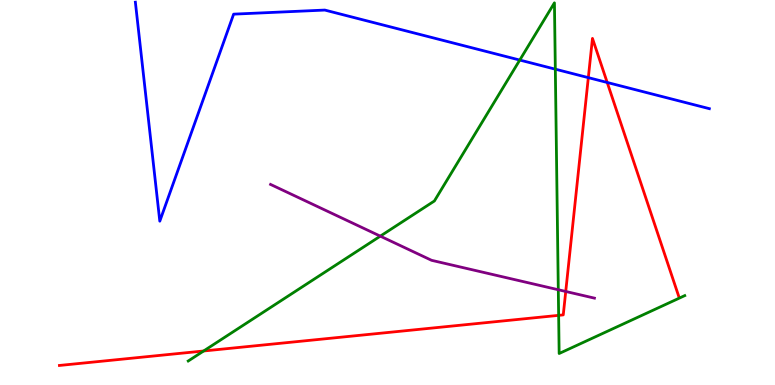[{'lines': ['blue', 'red'], 'intersections': [{'x': 7.59, 'y': 7.98}, {'x': 7.83, 'y': 7.86}]}, {'lines': ['green', 'red'], 'intersections': [{'x': 2.63, 'y': 0.884}, {'x': 7.21, 'y': 1.81}]}, {'lines': ['purple', 'red'], 'intersections': [{'x': 7.3, 'y': 2.43}]}, {'lines': ['blue', 'green'], 'intersections': [{'x': 6.71, 'y': 8.44}, {'x': 7.17, 'y': 8.2}]}, {'lines': ['blue', 'purple'], 'intersections': []}, {'lines': ['green', 'purple'], 'intersections': [{'x': 4.91, 'y': 3.87}, {'x': 7.2, 'y': 2.47}]}]